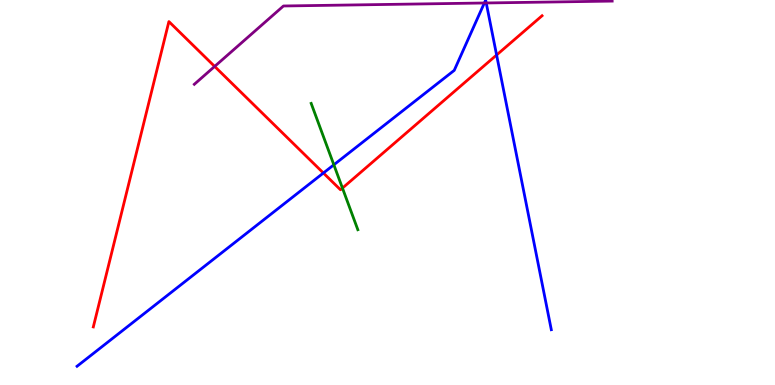[{'lines': ['blue', 'red'], 'intersections': [{'x': 4.17, 'y': 5.51}, {'x': 6.41, 'y': 8.57}]}, {'lines': ['green', 'red'], 'intersections': [{'x': 4.42, 'y': 5.11}]}, {'lines': ['purple', 'red'], 'intersections': [{'x': 2.77, 'y': 8.27}]}, {'lines': ['blue', 'green'], 'intersections': [{'x': 4.31, 'y': 5.72}]}, {'lines': ['blue', 'purple'], 'intersections': [{'x': 6.25, 'y': 9.92}, {'x': 6.27, 'y': 9.92}]}, {'lines': ['green', 'purple'], 'intersections': []}]